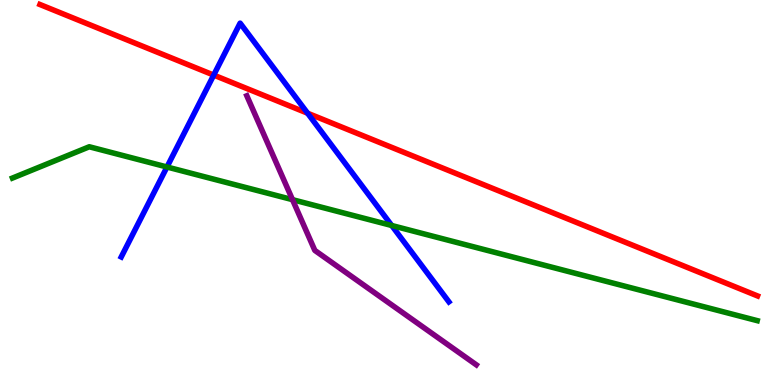[{'lines': ['blue', 'red'], 'intersections': [{'x': 2.76, 'y': 8.05}, {'x': 3.97, 'y': 7.06}]}, {'lines': ['green', 'red'], 'intersections': []}, {'lines': ['purple', 'red'], 'intersections': []}, {'lines': ['blue', 'green'], 'intersections': [{'x': 2.15, 'y': 5.66}, {'x': 5.05, 'y': 4.14}]}, {'lines': ['blue', 'purple'], 'intersections': []}, {'lines': ['green', 'purple'], 'intersections': [{'x': 3.77, 'y': 4.81}]}]